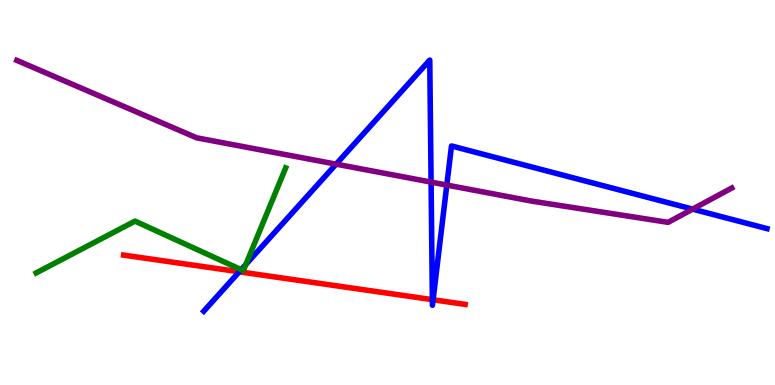[{'lines': ['blue', 'red'], 'intersections': [{'x': 3.09, 'y': 2.94}, {'x': 5.58, 'y': 2.22}, {'x': 5.59, 'y': 2.21}]}, {'lines': ['green', 'red'], 'intersections': []}, {'lines': ['purple', 'red'], 'intersections': []}, {'lines': ['blue', 'green'], 'intersections': [{'x': 3.11, 'y': 3.0}, {'x': 3.17, 'y': 3.13}]}, {'lines': ['blue', 'purple'], 'intersections': [{'x': 4.34, 'y': 5.74}, {'x': 5.56, 'y': 5.27}, {'x': 5.77, 'y': 5.19}, {'x': 8.94, 'y': 4.57}]}, {'lines': ['green', 'purple'], 'intersections': []}]